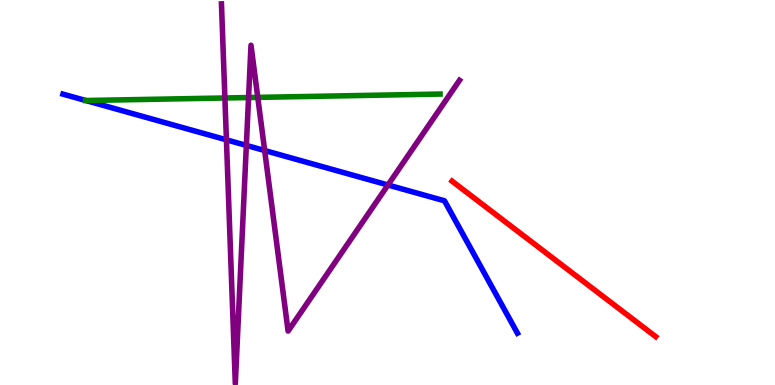[{'lines': ['blue', 'red'], 'intersections': []}, {'lines': ['green', 'red'], 'intersections': []}, {'lines': ['purple', 'red'], 'intersections': []}, {'lines': ['blue', 'green'], 'intersections': [{'x': 1.11, 'y': 7.39}]}, {'lines': ['blue', 'purple'], 'intersections': [{'x': 2.92, 'y': 6.37}, {'x': 3.18, 'y': 6.22}, {'x': 3.41, 'y': 6.09}, {'x': 5.01, 'y': 5.19}]}, {'lines': ['green', 'purple'], 'intersections': [{'x': 2.9, 'y': 7.46}, {'x': 3.21, 'y': 7.47}, {'x': 3.33, 'y': 7.47}]}]